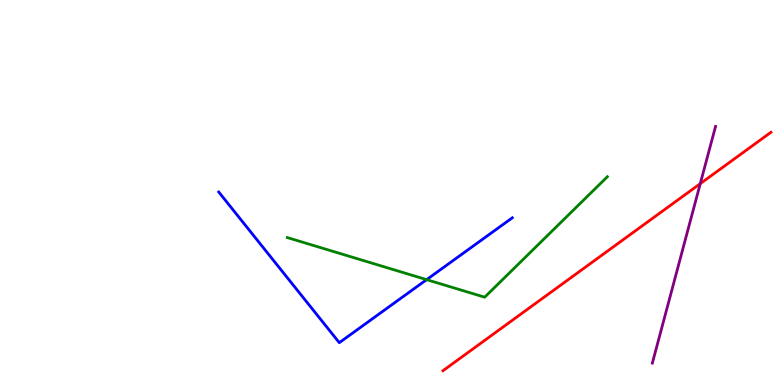[{'lines': ['blue', 'red'], 'intersections': []}, {'lines': ['green', 'red'], 'intersections': []}, {'lines': ['purple', 'red'], 'intersections': [{'x': 9.04, 'y': 5.23}]}, {'lines': ['blue', 'green'], 'intersections': [{'x': 5.5, 'y': 2.74}]}, {'lines': ['blue', 'purple'], 'intersections': []}, {'lines': ['green', 'purple'], 'intersections': []}]